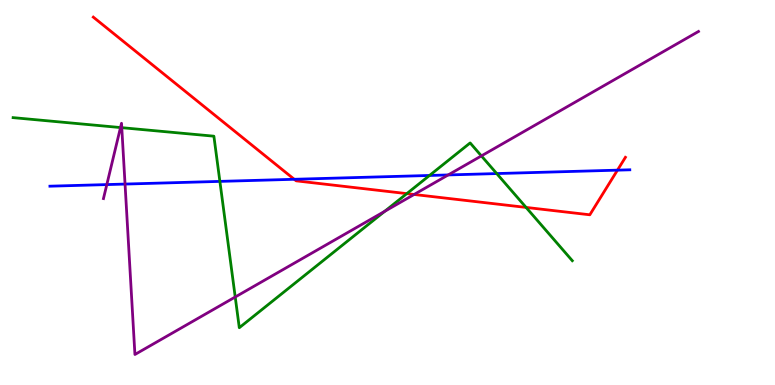[{'lines': ['blue', 'red'], 'intersections': [{'x': 3.8, 'y': 5.34}, {'x': 7.97, 'y': 5.58}]}, {'lines': ['green', 'red'], 'intersections': [{'x': 5.25, 'y': 4.97}, {'x': 6.79, 'y': 4.61}]}, {'lines': ['purple', 'red'], 'intersections': [{'x': 5.34, 'y': 4.95}]}, {'lines': ['blue', 'green'], 'intersections': [{'x': 2.84, 'y': 5.29}, {'x': 5.54, 'y': 5.44}, {'x': 6.41, 'y': 5.49}]}, {'lines': ['blue', 'purple'], 'intersections': [{'x': 1.38, 'y': 5.21}, {'x': 1.61, 'y': 5.22}, {'x': 5.78, 'y': 5.46}]}, {'lines': ['green', 'purple'], 'intersections': [{'x': 1.55, 'y': 6.69}, {'x': 1.57, 'y': 6.68}, {'x': 3.04, 'y': 2.29}, {'x': 4.96, 'y': 4.51}, {'x': 6.21, 'y': 5.95}]}]